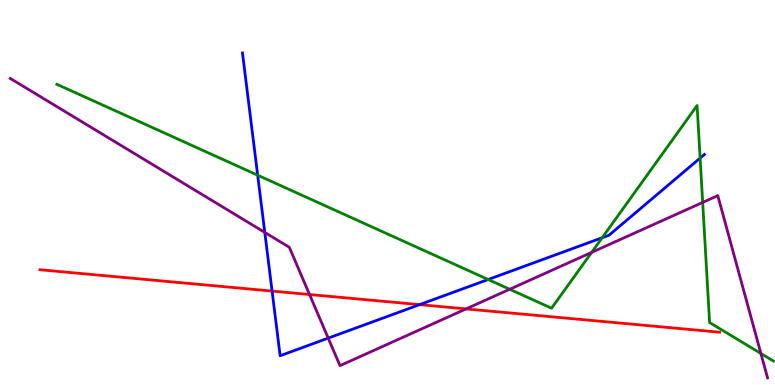[{'lines': ['blue', 'red'], 'intersections': [{'x': 3.51, 'y': 2.44}, {'x': 5.41, 'y': 2.09}]}, {'lines': ['green', 'red'], 'intersections': []}, {'lines': ['purple', 'red'], 'intersections': [{'x': 3.99, 'y': 2.35}, {'x': 6.01, 'y': 1.98}]}, {'lines': ['blue', 'green'], 'intersections': [{'x': 3.32, 'y': 5.45}, {'x': 6.3, 'y': 2.74}, {'x': 7.77, 'y': 3.82}, {'x': 9.03, 'y': 5.89}]}, {'lines': ['blue', 'purple'], 'intersections': [{'x': 3.42, 'y': 3.96}, {'x': 4.23, 'y': 1.22}]}, {'lines': ['green', 'purple'], 'intersections': [{'x': 6.58, 'y': 2.49}, {'x': 7.63, 'y': 3.44}, {'x': 9.07, 'y': 4.74}, {'x': 9.82, 'y': 0.819}]}]